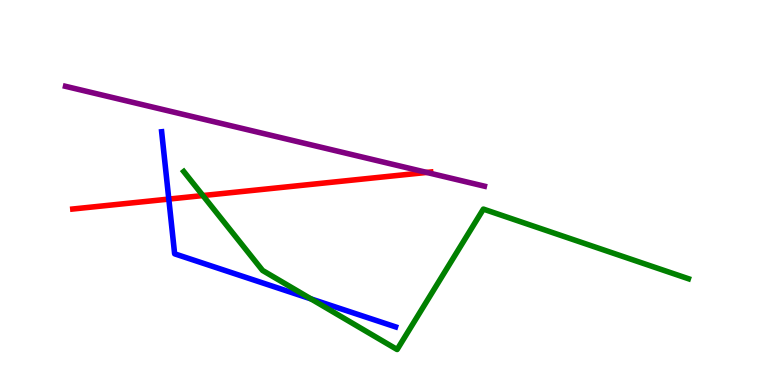[{'lines': ['blue', 'red'], 'intersections': [{'x': 2.18, 'y': 4.83}]}, {'lines': ['green', 'red'], 'intersections': [{'x': 2.62, 'y': 4.92}]}, {'lines': ['purple', 'red'], 'intersections': [{'x': 5.51, 'y': 5.52}]}, {'lines': ['blue', 'green'], 'intersections': [{'x': 4.01, 'y': 2.24}]}, {'lines': ['blue', 'purple'], 'intersections': []}, {'lines': ['green', 'purple'], 'intersections': []}]